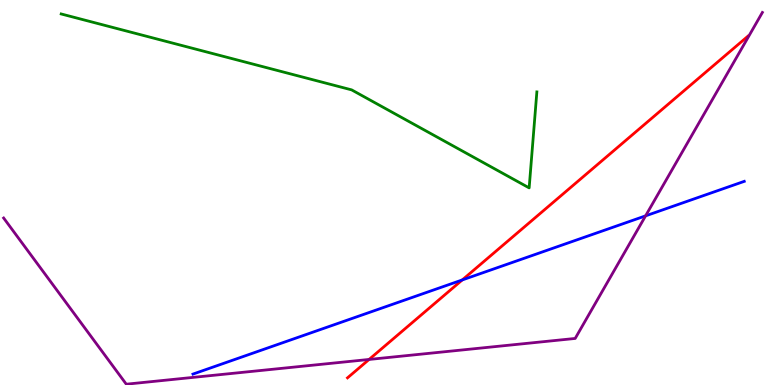[{'lines': ['blue', 'red'], 'intersections': [{'x': 5.96, 'y': 2.73}]}, {'lines': ['green', 'red'], 'intersections': []}, {'lines': ['purple', 'red'], 'intersections': [{'x': 4.76, 'y': 0.664}]}, {'lines': ['blue', 'green'], 'intersections': []}, {'lines': ['blue', 'purple'], 'intersections': [{'x': 8.33, 'y': 4.39}]}, {'lines': ['green', 'purple'], 'intersections': []}]